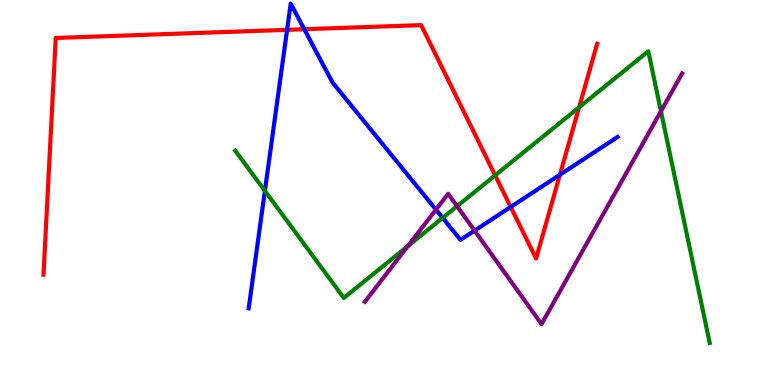[{'lines': ['blue', 'red'], 'intersections': [{'x': 3.7, 'y': 9.23}, {'x': 3.93, 'y': 9.24}, {'x': 6.59, 'y': 4.62}, {'x': 7.22, 'y': 5.46}]}, {'lines': ['green', 'red'], 'intersections': [{'x': 6.39, 'y': 5.45}, {'x': 7.47, 'y': 7.21}]}, {'lines': ['purple', 'red'], 'intersections': []}, {'lines': ['blue', 'green'], 'intersections': [{'x': 3.42, 'y': 5.04}, {'x': 5.71, 'y': 4.34}]}, {'lines': ['blue', 'purple'], 'intersections': [{'x': 5.62, 'y': 4.55}, {'x': 6.12, 'y': 4.01}]}, {'lines': ['green', 'purple'], 'intersections': [{'x': 5.26, 'y': 3.61}, {'x': 5.9, 'y': 4.64}, {'x': 8.53, 'y': 7.11}]}]